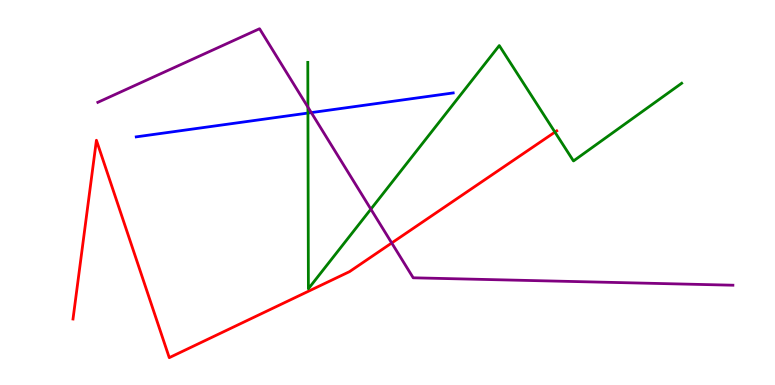[{'lines': ['blue', 'red'], 'intersections': []}, {'lines': ['green', 'red'], 'intersections': [{'x': 7.16, 'y': 6.57}]}, {'lines': ['purple', 'red'], 'intersections': [{'x': 5.05, 'y': 3.69}]}, {'lines': ['blue', 'green'], 'intersections': [{'x': 3.97, 'y': 7.06}]}, {'lines': ['blue', 'purple'], 'intersections': [{'x': 4.02, 'y': 7.08}]}, {'lines': ['green', 'purple'], 'intersections': [{'x': 3.97, 'y': 7.22}, {'x': 4.79, 'y': 4.57}]}]